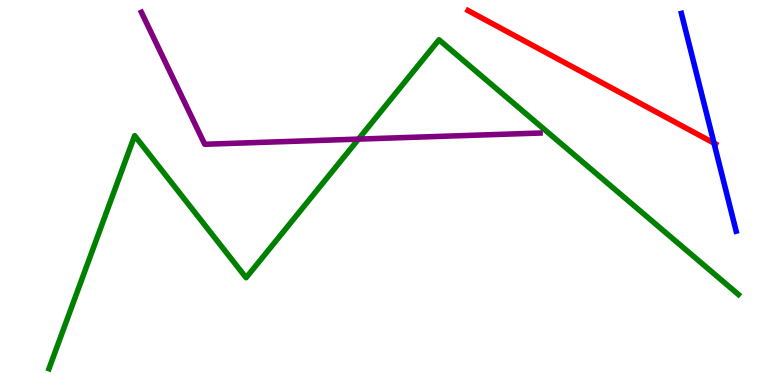[{'lines': ['blue', 'red'], 'intersections': [{'x': 9.21, 'y': 6.28}]}, {'lines': ['green', 'red'], 'intersections': []}, {'lines': ['purple', 'red'], 'intersections': []}, {'lines': ['blue', 'green'], 'intersections': []}, {'lines': ['blue', 'purple'], 'intersections': []}, {'lines': ['green', 'purple'], 'intersections': [{'x': 4.63, 'y': 6.39}]}]